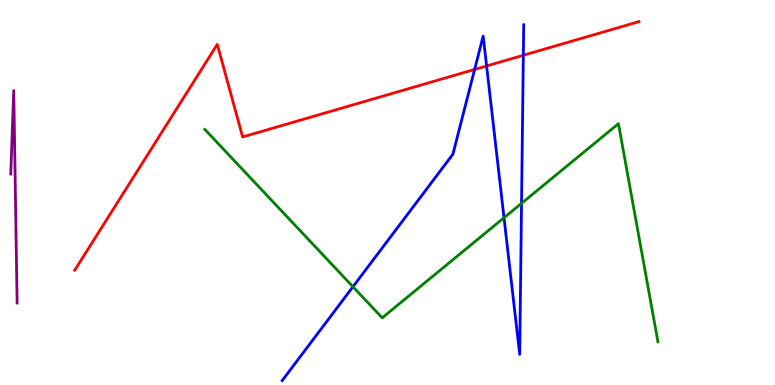[{'lines': ['blue', 'red'], 'intersections': [{'x': 6.12, 'y': 8.2}, {'x': 6.28, 'y': 8.29}, {'x': 6.75, 'y': 8.56}]}, {'lines': ['green', 'red'], 'intersections': []}, {'lines': ['purple', 'red'], 'intersections': []}, {'lines': ['blue', 'green'], 'intersections': [{'x': 4.55, 'y': 2.55}, {'x': 6.5, 'y': 4.34}, {'x': 6.73, 'y': 4.72}]}, {'lines': ['blue', 'purple'], 'intersections': []}, {'lines': ['green', 'purple'], 'intersections': []}]